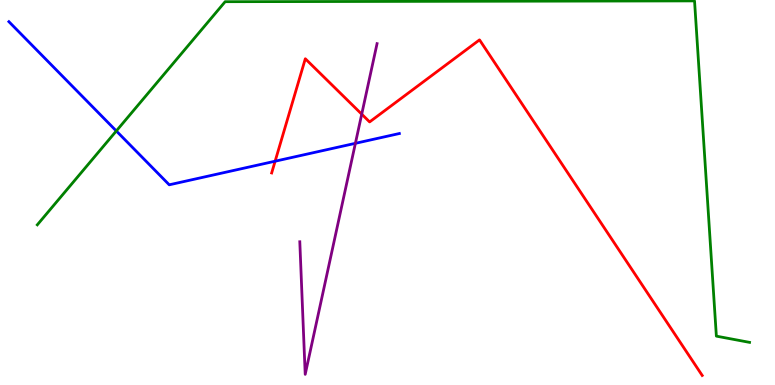[{'lines': ['blue', 'red'], 'intersections': [{'x': 3.55, 'y': 5.81}]}, {'lines': ['green', 'red'], 'intersections': []}, {'lines': ['purple', 'red'], 'intersections': [{'x': 4.67, 'y': 7.03}]}, {'lines': ['blue', 'green'], 'intersections': [{'x': 1.5, 'y': 6.6}]}, {'lines': ['blue', 'purple'], 'intersections': [{'x': 4.59, 'y': 6.28}]}, {'lines': ['green', 'purple'], 'intersections': []}]